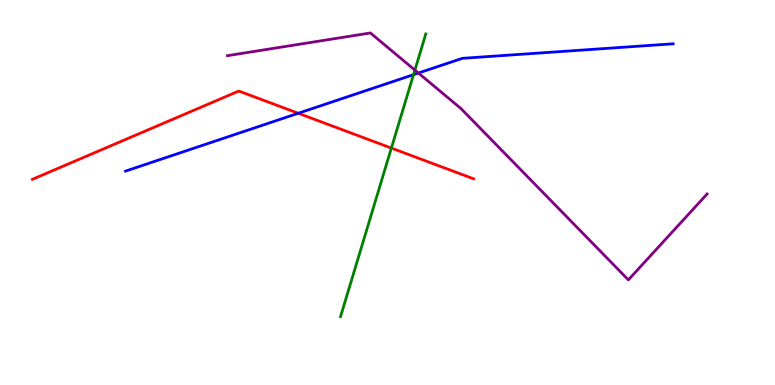[{'lines': ['blue', 'red'], 'intersections': [{'x': 3.85, 'y': 7.06}]}, {'lines': ['green', 'red'], 'intersections': [{'x': 5.05, 'y': 6.15}]}, {'lines': ['purple', 'red'], 'intersections': []}, {'lines': ['blue', 'green'], 'intersections': [{'x': 5.34, 'y': 8.06}]}, {'lines': ['blue', 'purple'], 'intersections': [{'x': 5.4, 'y': 8.1}]}, {'lines': ['green', 'purple'], 'intersections': [{'x': 5.35, 'y': 8.18}]}]